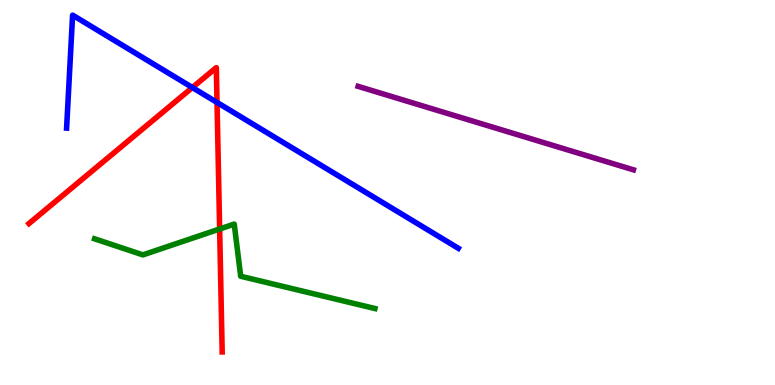[{'lines': ['blue', 'red'], 'intersections': [{'x': 2.48, 'y': 7.73}, {'x': 2.8, 'y': 7.34}]}, {'lines': ['green', 'red'], 'intersections': [{'x': 2.83, 'y': 4.05}]}, {'lines': ['purple', 'red'], 'intersections': []}, {'lines': ['blue', 'green'], 'intersections': []}, {'lines': ['blue', 'purple'], 'intersections': []}, {'lines': ['green', 'purple'], 'intersections': []}]